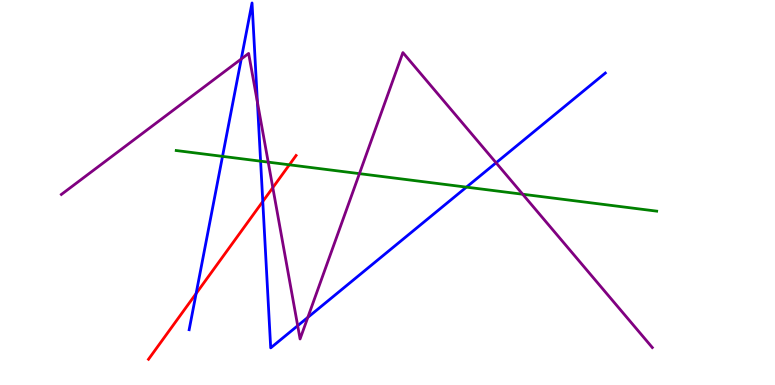[{'lines': ['blue', 'red'], 'intersections': [{'x': 2.53, 'y': 2.38}, {'x': 3.39, 'y': 4.77}]}, {'lines': ['green', 'red'], 'intersections': [{'x': 3.73, 'y': 5.72}]}, {'lines': ['purple', 'red'], 'intersections': [{'x': 3.52, 'y': 5.13}]}, {'lines': ['blue', 'green'], 'intersections': [{'x': 2.87, 'y': 5.94}, {'x': 3.36, 'y': 5.81}, {'x': 6.02, 'y': 5.14}]}, {'lines': ['blue', 'purple'], 'intersections': [{'x': 3.11, 'y': 8.47}, {'x': 3.32, 'y': 7.35}, {'x': 3.84, 'y': 1.54}, {'x': 3.97, 'y': 1.76}, {'x': 6.4, 'y': 5.77}]}, {'lines': ['green', 'purple'], 'intersections': [{'x': 3.46, 'y': 5.79}, {'x': 4.64, 'y': 5.49}, {'x': 6.74, 'y': 4.95}]}]